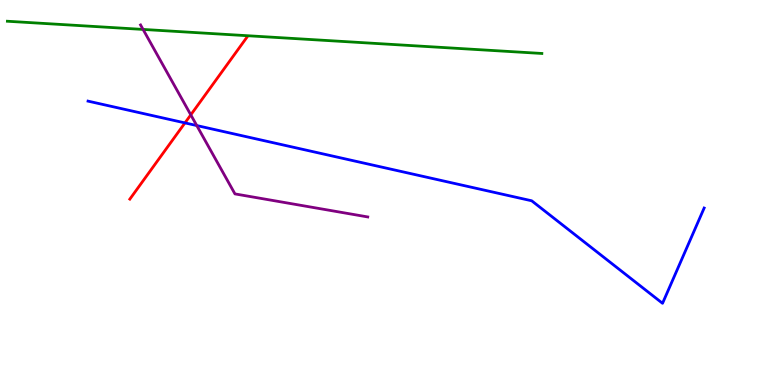[{'lines': ['blue', 'red'], 'intersections': [{'x': 2.39, 'y': 6.81}]}, {'lines': ['green', 'red'], 'intersections': []}, {'lines': ['purple', 'red'], 'intersections': [{'x': 2.46, 'y': 7.02}]}, {'lines': ['blue', 'green'], 'intersections': []}, {'lines': ['blue', 'purple'], 'intersections': [{'x': 2.54, 'y': 6.74}]}, {'lines': ['green', 'purple'], 'intersections': [{'x': 1.85, 'y': 9.24}]}]